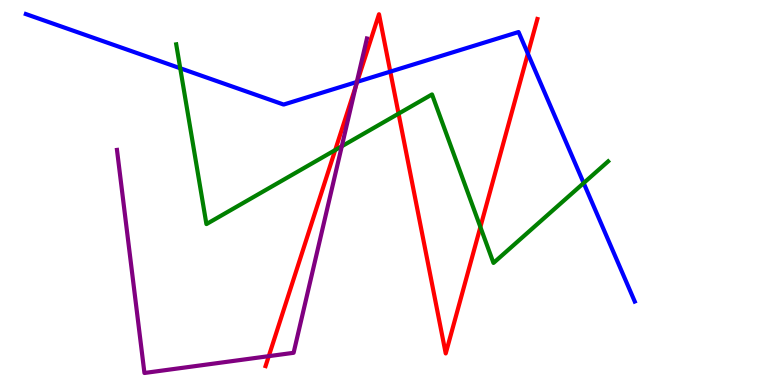[{'lines': ['blue', 'red'], 'intersections': [{'x': 4.61, 'y': 7.87}, {'x': 5.04, 'y': 8.14}, {'x': 6.81, 'y': 8.61}]}, {'lines': ['green', 'red'], 'intersections': [{'x': 4.33, 'y': 6.1}, {'x': 5.14, 'y': 7.05}, {'x': 6.2, 'y': 4.1}]}, {'lines': ['purple', 'red'], 'intersections': [{'x': 3.47, 'y': 0.749}, {'x': 4.59, 'y': 7.76}]}, {'lines': ['blue', 'green'], 'intersections': [{'x': 2.33, 'y': 8.23}, {'x': 7.53, 'y': 5.25}]}, {'lines': ['blue', 'purple'], 'intersections': [{'x': 4.6, 'y': 7.87}]}, {'lines': ['green', 'purple'], 'intersections': [{'x': 4.41, 'y': 6.2}]}]